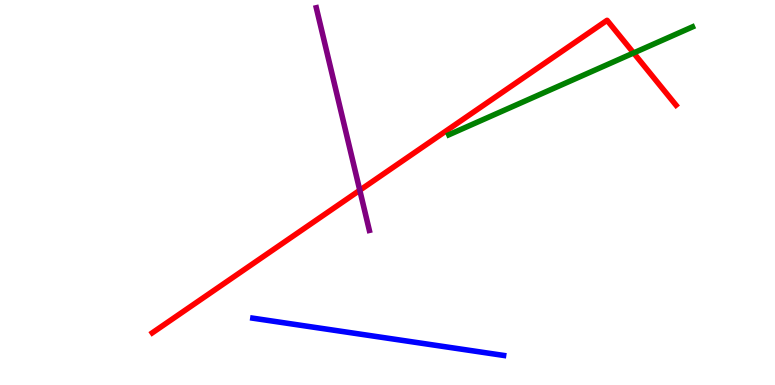[{'lines': ['blue', 'red'], 'intersections': []}, {'lines': ['green', 'red'], 'intersections': [{'x': 8.18, 'y': 8.62}]}, {'lines': ['purple', 'red'], 'intersections': [{'x': 4.64, 'y': 5.06}]}, {'lines': ['blue', 'green'], 'intersections': []}, {'lines': ['blue', 'purple'], 'intersections': []}, {'lines': ['green', 'purple'], 'intersections': []}]